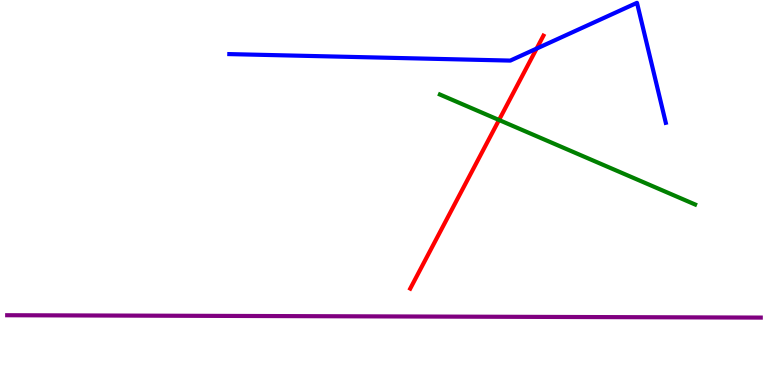[{'lines': ['blue', 'red'], 'intersections': [{'x': 6.92, 'y': 8.74}]}, {'lines': ['green', 'red'], 'intersections': [{'x': 6.44, 'y': 6.88}]}, {'lines': ['purple', 'red'], 'intersections': []}, {'lines': ['blue', 'green'], 'intersections': []}, {'lines': ['blue', 'purple'], 'intersections': []}, {'lines': ['green', 'purple'], 'intersections': []}]